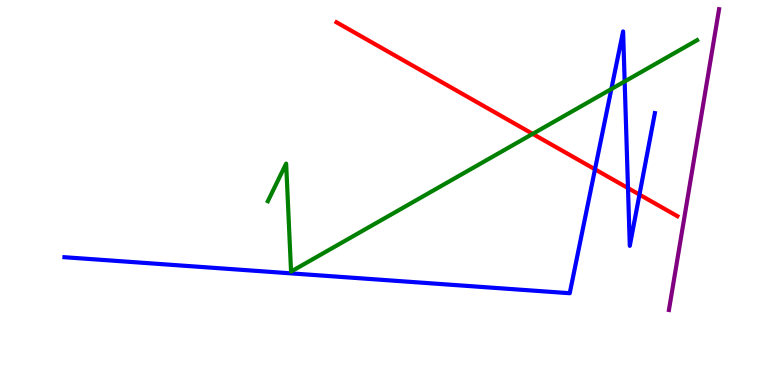[{'lines': ['blue', 'red'], 'intersections': [{'x': 7.68, 'y': 5.6}, {'x': 8.1, 'y': 5.11}, {'x': 8.25, 'y': 4.95}]}, {'lines': ['green', 'red'], 'intersections': [{'x': 6.87, 'y': 6.52}]}, {'lines': ['purple', 'red'], 'intersections': []}, {'lines': ['blue', 'green'], 'intersections': [{'x': 7.89, 'y': 7.69}, {'x': 8.06, 'y': 7.88}]}, {'lines': ['blue', 'purple'], 'intersections': []}, {'lines': ['green', 'purple'], 'intersections': []}]